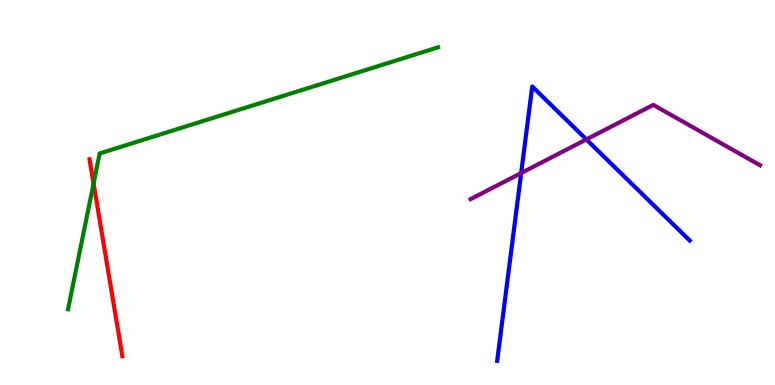[{'lines': ['blue', 'red'], 'intersections': []}, {'lines': ['green', 'red'], 'intersections': [{'x': 1.21, 'y': 5.23}]}, {'lines': ['purple', 'red'], 'intersections': []}, {'lines': ['blue', 'green'], 'intersections': []}, {'lines': ['blue', 'purple'], 'intersections': [{'x': 6.72, 'y': 5.51}, {'x': 7.57, 'y': 6.38}]}, {'lines': ['green', 'purple'], 'intersections': []}]